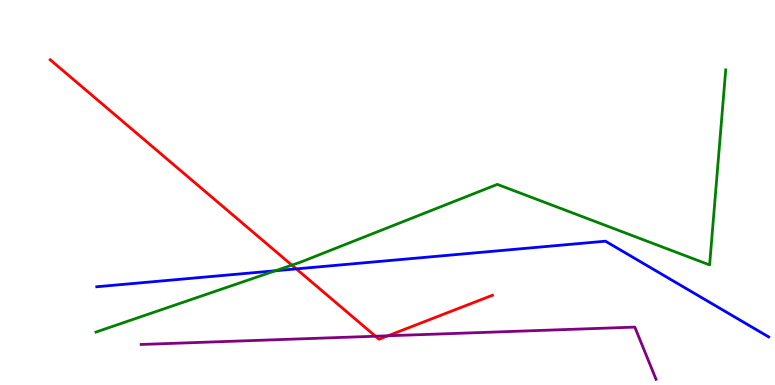[{'lines': ['blue', 'red'], 'intersections': [{'x': 3.82, 'y': 3.02}]}, {'lines': ['green', 'red'], 'intersections': [{'x': 3.77, 'y': 3.11}]}, {'lines': ['purple', 'red'], 'intersections': [{'x': 4.85, 'y': 1.27}, {'x': 5.01, 'y': 1.28}]}, {'lines': ['blue', 'green'], 'intersections': [{'x': 3.55, 'y': 2.97}]}, {'lines': ['blue', 'purple'], 'intersections': []}, {'lines': ['green', 'purple'], 'intersections': []}]